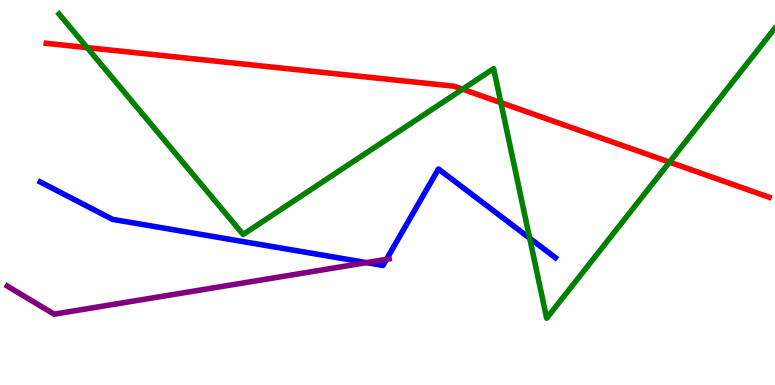[{'lines': ['blue', 'red'], 'intersections': []}, {'lines': ['green', 'red'], 'intersections': [{'x': 1.12, 'y': 8.76}, {'x': 5.97, 'y': 7.68}, {'x': 6.46, 'y': 7.33}, {'x': 8.64, 'y': 5.79}]}, {'lines': ['purple', 'red'], 'intersections': []}, {'lines': ['blue', 'green'], 'intersections': [{'x': 6.83, 'y': 3.81}]}, {'lines': ['blue', 'purple'], 'intersections': [{'x': 4.73, 'y': 3.18}, {'x': 4.99, 'y': 3.26}]}, {'lines': ['green', 'purple'], 'intersections': []}]